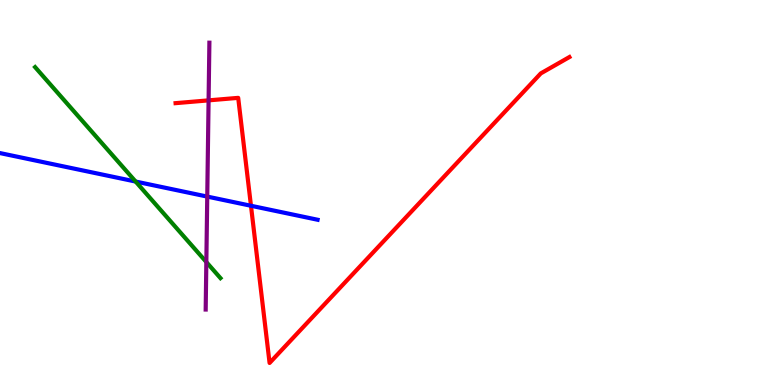[{'lines': ['blue', 'red'], 'intersections': [{'x': 3.24, 'y': 4.66}]}, {'lines': ['green', 'red'], 'intersections': []}, {'lines': ['purple', 'red'], 'intersections': [{'x': 2.69, 'y': 7.39}]}, {'lines': ['blue', 'green'], 'intersections': [{'x': 1.75, 'y': 5.28}]}, {'lines': ['blue', 'purple'], 'intersections': [{'x': 2.67, 'y': 4.89}]}, {'lines': ['green', 'purple'], 'intersections': [{'x': 2.66, 'y': 3.19}]}]